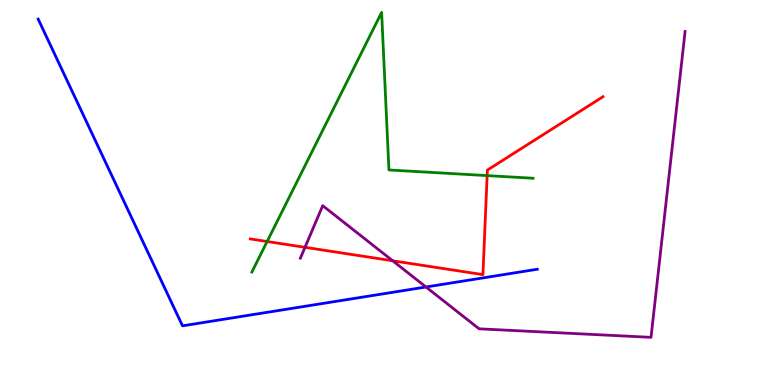[{'lines': ['blue', 'red'], 'intersections': []}, {'lines': ['green', 'red'], 'intersections': [{'x': 3.45, 'y': 3.73}, {'x': 6.29, 'y': 5.44}]}, {'lines': ['purple', 'red'], 'intersections': [{'x': 3.94, 'y': 3.58}, {'x': 5.07, 'y': 3.23}]}, {'lines': ['blue', 'green'], 'intersections': []}, {'lines': ['blue', 'purple'], 'intersections': [{'x': 5.5, 'y': 2.55}]}, {'lines': ['green', 'purple'], 'intersections': []}]